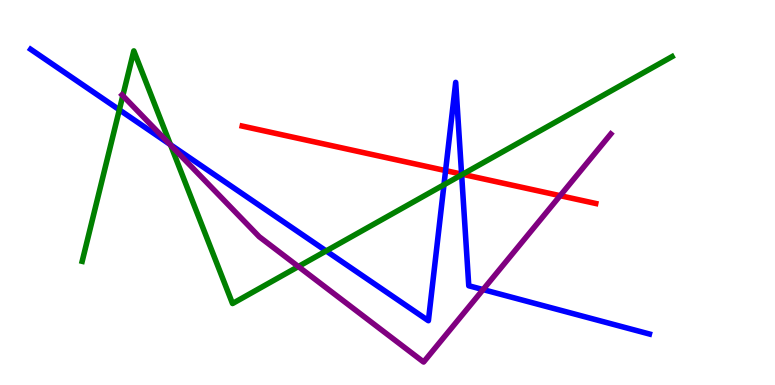[{'lines': ['blue', 'red'], 'intersections': [{'x': 5.75, 'y': 5.57}, {'x': 5.96, 'y': 5.48}]}, {'lines': ['green', 'red'], 'intersections': [{'x': 5.97, 'y': 5.47}]}, {'lines': ['purple', 'red'], 'intersections': [{'x': 7.23, 'y': 4.92}]}, {'lines': ['blue', 'green'], 'intersections': [{'x': 1.54, 'y': 7.15}, {'x': 2.2, 'y': 6.24}, {'x': 4.21, 'y': 3.48}, {'x': 5.73, 'y': 5.2}, {'x': 5.96, 'y': 5.46}]}, {'lines': ['blue', 'purple'], 'intersections': [{'x': 2.19, 'y': 6.26}, {'x': 6.23, 'y': 2.48}]}, {'lines': ['green', 'purple'], 'intersections': [{'x': 1.58, 'y': 7.51}, {'x': 2.2, 'y': 6.23}, {'x': 3.85, 'y': 3.08}]}]